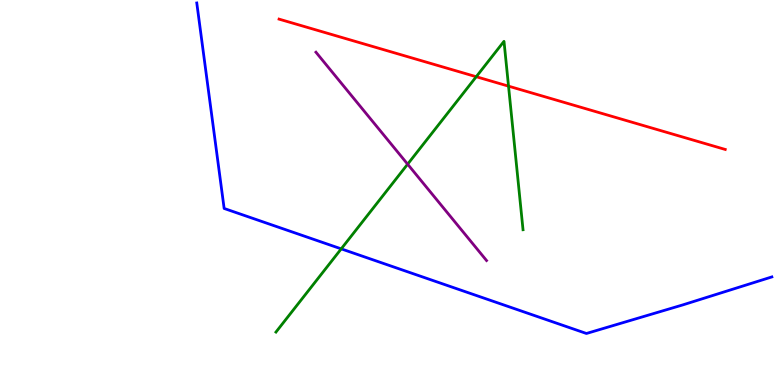[{'lines': ['blue', 'red'], 'intersections': []}, {'lines': ['green', 'red'], 'intersections': [{'x': 6.15, 'y': 8.01}, {'x': 6.56, 'y': 7.76}]}, {'lines': ['purple', 'red'], 'intersections': []}, {'lines': ['blue', 'green'], 'intersections': [{'x': 4.4, 'y': 3.54}]}, {'lines': ['blue', 'purple'], 'intersections': []}, {'lines': ['green', 'purple'], 'intersections': [{'x': 5.26, 'y': 5.74}]}]